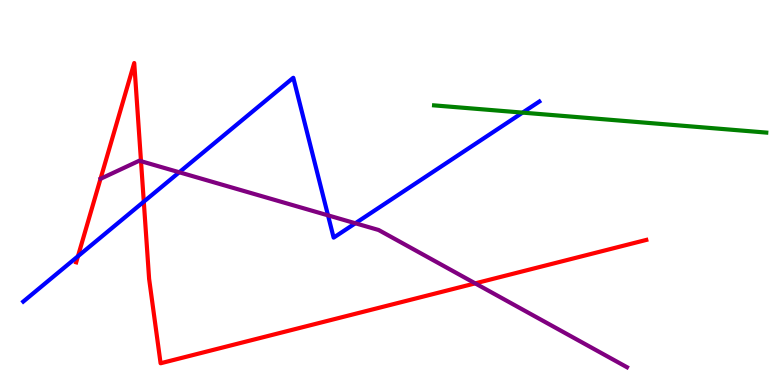[{'lines': ['blue', 'red'], 'intersections': [{'x': 1.01, 'y': 3.34}, {'x': 1.86, 'y': 4.76}]}, {'lines': ['green', 'red'], 'intersections': []}, {'lines': ['purple', 'red'], 'intersections': [{'x': 1.82, 'y': 5.81}, {'x': 6.13, 'y': 2.64}]}, {'lines': ['blue', 'green'], 'intersections': [{'x': 6.74, 'y': 7.07}]}, {'lines': ['blue', 'purple'], 'intersections': [{'x': 2.31, 'y': 5.53}, {'x': 4.23, 'y': 4.41}, {'x': 4.59, 'y': 4.2}]}, {'lines': ['green', 'purple'], 'intersections': []}]